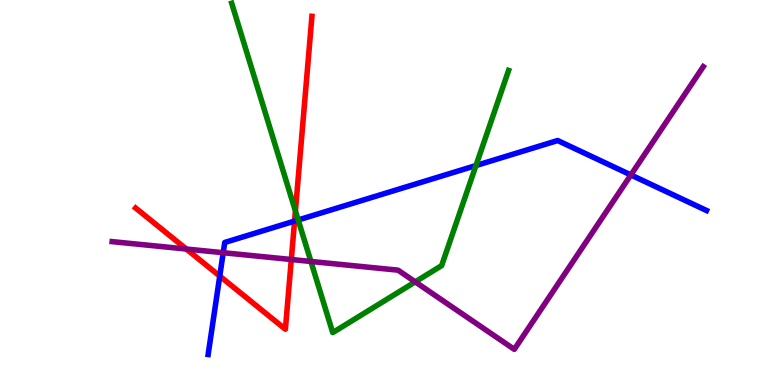[{'lines': ['blue', 'red'], 'intersections': [{'x': 2.84, 'y': 2.83}, {'x': 3.8, 'y': 4.26}]}, {'lines': ['green', 'red'], 'intersections': [{'x': 3.81, 'y': 4.52}]}, {'lines': ['purple', 'red'], 'intersections': [{'x': 2.4, 'y': 3.53}, {'x': 3.76, 'y': 3.26}]}, {'lines': ['blue', 'green'], 'intersections': [{'x': 3.85, 'y': 4.29}, {'x': 6.14, 'y': 5.7}]}, {'lines': ['blue', 'purple'], 'intersections': [{'x': 2.88, 'y': 3.44}, {'x': 8.14, 'y': 5.46}]}, {'lines': ['green', 'purple'], 'intersections': [{'x': 4.01, 'y': 3.21}, {'x': 5.36, 'y': 2.68}]}]